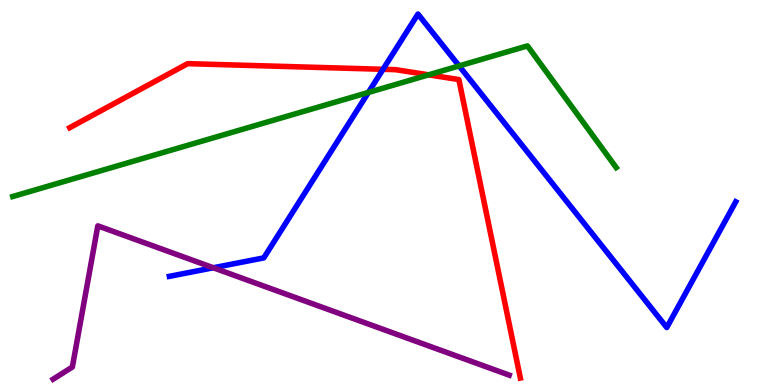[{'lines': ['blue', 'red'], 'intersections': [{'x': 4.94, 'y': 8.2}]}, {'lines': ['green', 'red'], 'intersections': [{'x': 5.53, 'y': 8.06}]}, {'lines': ['purple', 'red'], 'intersections': []}, {'lines': ['blue', 'green'], 'intersections': [{'x': 4.75, 'y': 7.6}, {'x': 5.92, 'y': 8.29}]}, {'lines': ['blue', 'purple'], 'intersections': [{'x': 2.75, 'y': 3.05}]}, {'lines': ['green', 'purple'], 'intersections': []}]